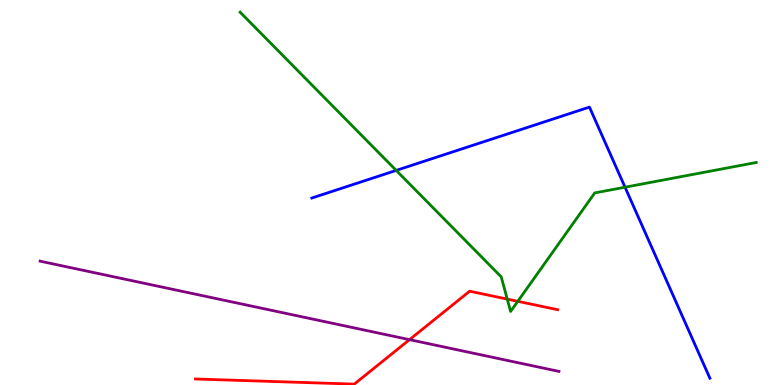[{'lines': ['blue', 'red'], 'intersections': []}, {'lines': ['green', 'red'], 'intersections': [{'x': 6.55, 'y': 2.23}, {'x': 6.68, 'y': 2.17}]}, {'lines': ['purple', 'red'], 'intersections': [{'x': 5.28, 'y': 1.18}]}, {'lines': ['blue', 'green'], 'intersections': [{'x': 5.11, 'y': 5.57}, {'x': 8.06, 'y': 5.14}]}, {'lines': ['blue', 'purple'], 'intersections': []}, {'lines': ['green', 'purple'], 'intersections': []}]